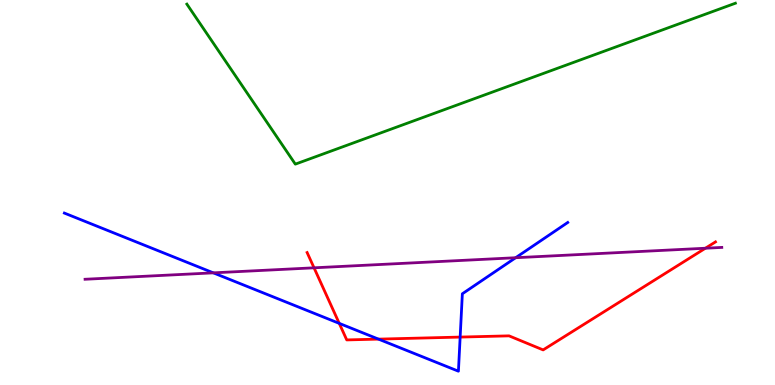[{'lines': ['blue', 'red'], 'intersections': [{'x': 4.38, 'y': 1.6}, {'x': 4.88, 'y': 1.19}, {'x': 5.94, 'y': 1.24}]}, {'lines': ['green', 'red'], 'intersections': []}, {'lines': ['purple', 'red'], 'intersections': [{'x': 4.05, 'y': 3.04}, {'x': 9.1, 'y': 3.55}]}, {'lines': ['blue', 'green'], 'intersections': []}, {'lines': ['blue', 'purple'], 'intersections': [{'x': 2.75, 'y': 2.91}, {'x': 6.65, 'y': 3.31}]}, {'lines': ['green', 'purple'], 'intersections': []}]